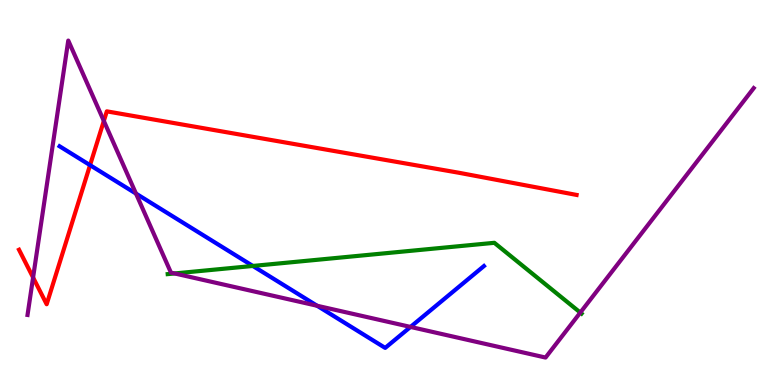[{'lines': ['blue', 'red'], 'intersections': [{'x': 1.16, 'y': 5.71}]}, {'lines': ['green', 'red'], 'intersections': []}, {'lines': ['purple', 'red'], 'intersections': [{'x': 0.427, 'y': 2.79}, {'x': 1.34, 'y': 6.86}]}, {'lines': ['blue', 'green'], 'intersections': [{'x': 3.26, 'y': 3.09}]}, {'lines': ['blue', 'purple'], 'intersections': [{'x': 1.75, 'y': 4.97}, {'x': 4.09, 'y': 2.06}, {'x': 5.3, 'y': 1.51}]}, {'lines': ['green', 'purple'], 'intersections': [{'x': 2.25, 'y': 2.9}, {'x': 7.49, 'y': 1.88}]}]